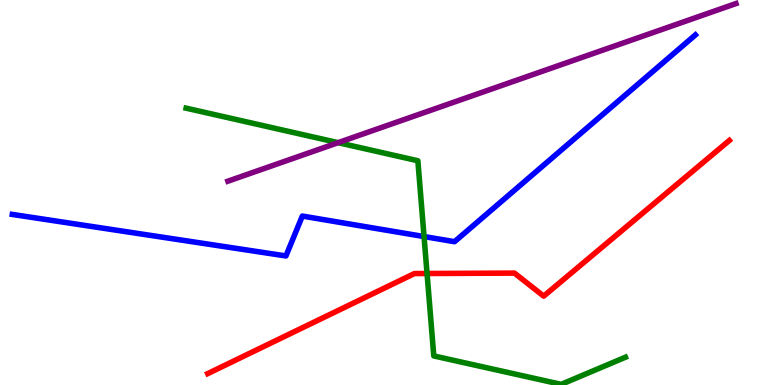[{'lines': ['blue', 'red'], 'intersections': []}, {'lines': ['green', 'red'], 'intersections': [{'x': 5.51, 'y': 2.9}]}, {'lines': ['purple', 'red'], 'intersections': []}, {'lines': ['blue', 'green'], 'intersections': [{'x': 5.47, 'y': 3.86}]}, {'lines': ['blue', 'purple'], 'intersections': []}, {'lines': ['green', 'purple'], 'intersections': [{'x': 4.36, 'y': 6.29}]}]